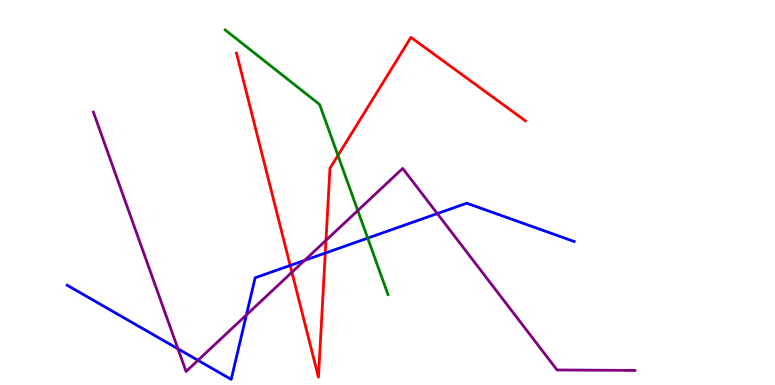[{'lines': ['blue', 'red'], 'intersections': [{'x': 3.74, 'y': 3.11}, {'x': 4.2, 'y': 3.43}]}, {'lines': ['green', 'red'], 'intersections': [{'x': 4.36, 'y': 5.96}]}, {'lines': ['purple', 'red'], 'intersections': [{'x': 3.77, 'y': 2.93}, {'x': 4.21, 'y': 3.76}]}, {'lines': ['blue', 'green'], 'intersections': [{'x': 4.74, 'y': 3.82}]}, {'lines': ['blue', 'purple'], 'intersections': [{'x': 2.3, 'y': 0.939}, {'x': 2.55, 'y': 0.641}, {'x': 3.18, 'y': 1.82}, {'x': 3.93, 'y': 3.24}, {'x': 5.64, 'y': 4.45}]}, {'lines': ['green', 'purple'], 'intersections': [{'x': 4.62, 'y': 4.53}]}]